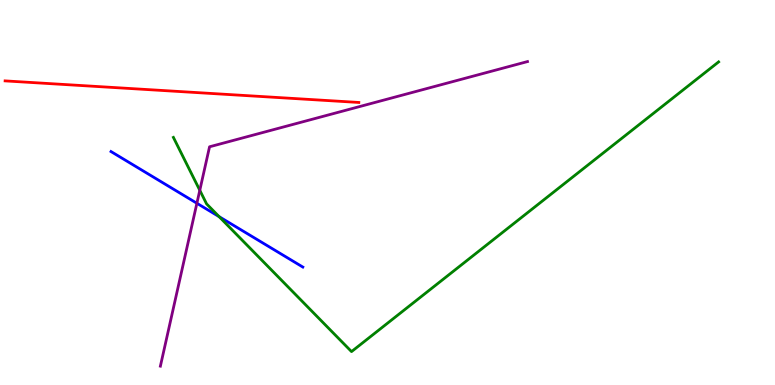[{'lines': ['blue', 'red'], 'intersections': []}, {'lines': ['green', 'red'], 'intersections': []}, {'lines': ['purple', 'red'], 'intersections': []}, {'lines': ['blue', 'green'], 'intersections': [{'x': 2.83, 'y': 4.37}]}, {'lines': ['blue', 'purple'], 'intersections': [{'x': 2.54, 'y': 4.72}]}, {'lines': ['green', 'purple'], 'intersections': [{'x': 2.58, 'y': 5.06}]}]